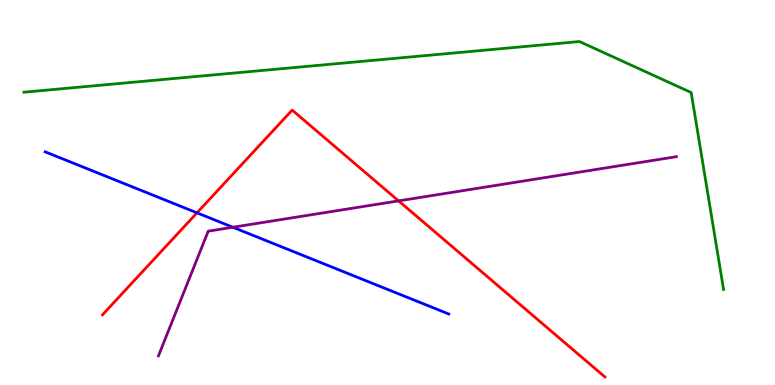[{'lines': ['blue', 'red'], 'intersections': [{'x': 2.54, 'y': 4.47}]}, {'lines': ['green', 'red'], 'intersections': []}, {'lines': ['purple', 'red'], 'intersections': [{'x': 5.14, 'y': 4.78}]}, {'lines': ['blue', 'green'], 'intersections': []}, {'lines': ['blue', 'purple'], 'intersections': [{'x': 3.0, 'y': 4.1}]}, {'lines': ['green', 'purple'], 'intersections': []}]